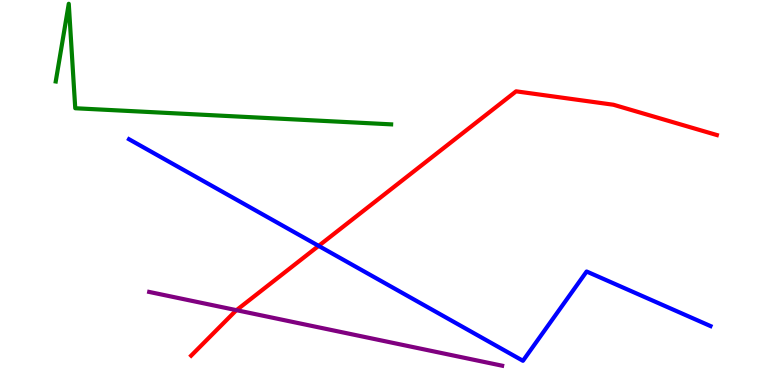[{'lines': ['blue', 'red'], 'intersections': [{'x': 4.11, 'y': 3.61}]}, {'lines': ['green', 'red'], 'intersections': []}, {'lines': ['purple', 'red'], 'intersections': [{'x': 3.05, 'y': 1.94}]}, {'lines': ['blue', 'green'], 'intersections': []}, {'lines': ['blue', 'purple'], 'intersections': []}, {'lines': ['green', 'purple'], 'intersections': []}]